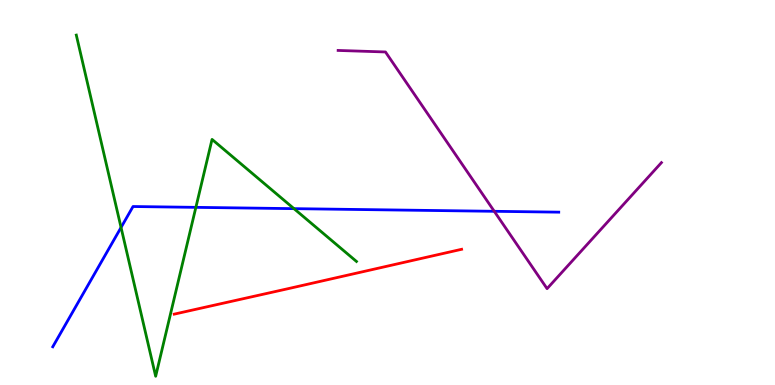[{'lines': ['blue', 'red'], 'intersections': []}, {'lines': ['green', 'red'], 'intersections': []}, {'lines': ['purple', 'red'], 'intersections': []}, {'lines': ['blue', 'green'], 'intersections': [{'x': 1.56, 'y': 4.09}, {'x': 2.53, 'y': 4.61}, {'x': 3.79, 'y': 4.58}]}, {'lines': ['blue', 'purple'], 'intersections': [{'x': 6.38, 'y': 4.51}]}, {'lines': ['green', 'purple'], 'intersections': []}]